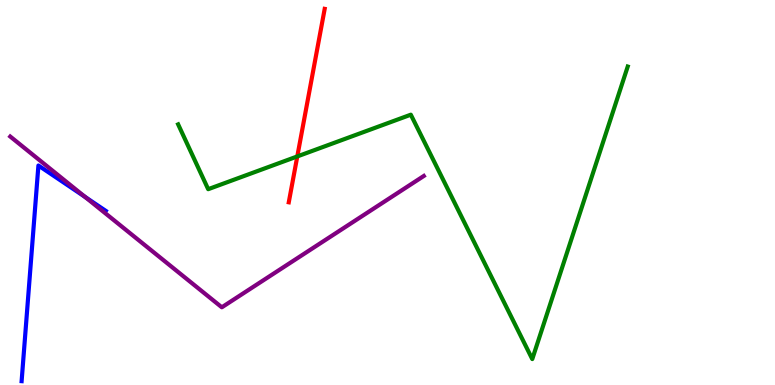[{'lines': ['blue', 'red'], 'intersections': []}, {'lines': ['green', 'red'], 'intersections': [{'x': 3.84, 'y': 5.94}]}, {'lines': ['purple', 'red'], 'intersections': []}, {'lines': ['blue', 'green'], 'intersections': []}, {'lines': ['blue', 'purple'], 'intersections': [{'x': 1.1, 'y': 4.88}]}, {'lines': ['green', 'purple'], 'intersections': []}]